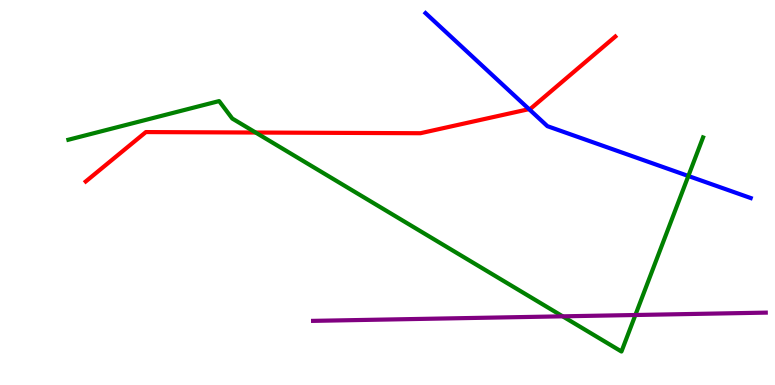[{'lines': ['blue', 'red'], 'intersections': [{'x': 6.83, 'y': 7.17}]}, {'lines': ['green', 'red'], 'intersections': [{'x': 3.3, 'y': 6.56}]}, {'lines': ['purple', 'red'], 'intersections': []}, {'lines': ['blue', 'green'], 'intersections': [{'x': 8.88, 'y': 5.43}]}, {'lines': ['blue', 'purple'], 'intersections': []}, {'lines': ['green', 'purple'], 'intersections': [{'x': 7.26, 'y': 1.78}, {'x': 8.2, 'y': 1.82}]}]